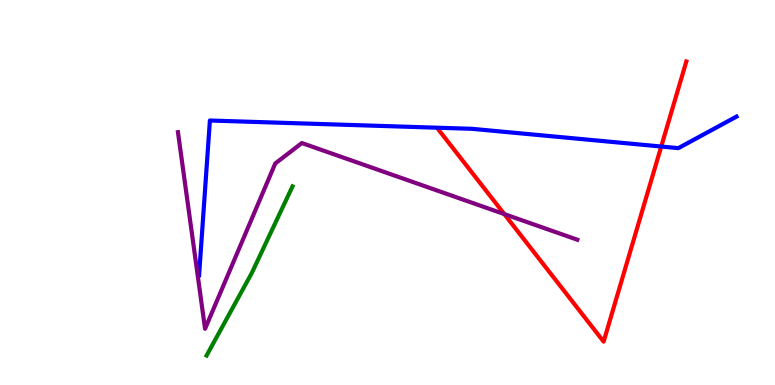[{'lines': ['blue', 'red'], 'intersections': [{'x': 8.53, 'y': 6.19}]}, {'lines': ['green', 'red'], 'intersections': []}, {'lines': ['purple', 'red'], 'intersections': [{'x': 6.51, 'y': 4.44}]}, {'lines': ['blue', 'green'], 'intersections': []}, {'lines': ['blue', 'purple'], 'intersections': []}, {'lines': ['green', 'purple'], 'intersections': []}]